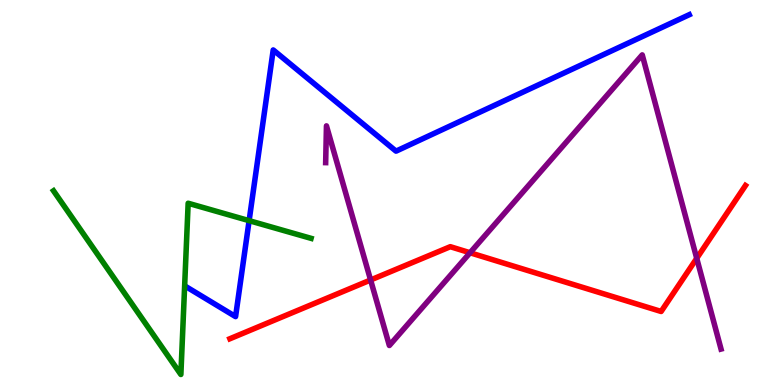[{'lines': ['blue', 'red'], 'intersections': []}, {'lines': ['green', 'red'], 'intersections': []}, {'lines': ['purple', 'red'], 'intersections': [{'x': 4.78, 'y': 2.73}, {'x': 6.07, 'y': 3.43}, {'x': 8.99, 'y': 3.29}]}, {'lines': ['blue', 'green'], 'intersections': [{'x': 3.21, 'y': 4.27}]}, {'lines': ['blue', 'purple'], 'intersections': []}, {'lines': ['green', 'purple'], 'intersections': []}]